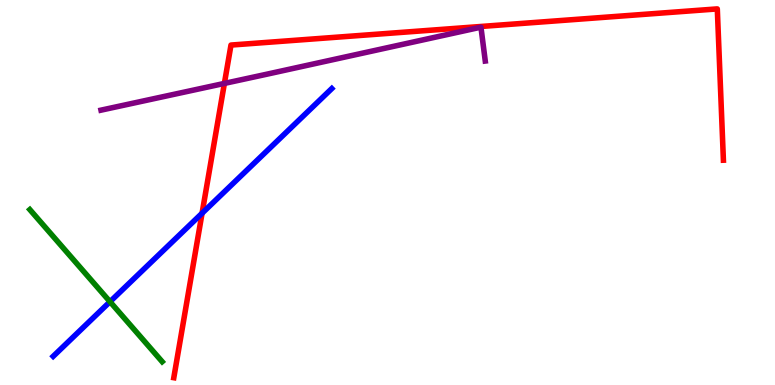[{'lines': ['blue', 'red'], 'intersections': [{'x': 2.61, 'y': 4.46}]}, {'lines': ['green', 'red'], 'intersections': []}, {'lines': ['purple', 'red'], 'intersections': [{'x': 2.9, 'y': 7.83}]}, {'lines': ['blue', 'green'], 'intersections': [{'x': 1.42, 'y': 2.16}]}, {'lines': ['blue', 'purple'], 'intersections': []}, {'lines': ['green', 'purple'], 'intersections': []}]